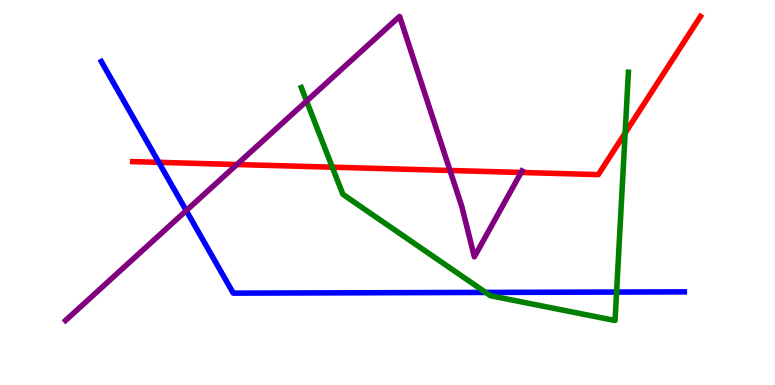[{'lines': ['blue', 'red'], 'intersections': [{'x': 2.05, 'y': 5.78}]}, {'lines': ['green', 'red'], 'intersections': [{'x': 4.29, 'y': 5.66}, {'x': 8.07, 'y': 6.54}]}, {'lines': ['purple', 'red'], 'intersections': [{'x': 3.06, 'y': 5.73}, {'x': 5.81, 'y': 5.57}, {'x': 6.72, 'y': 5.52}]}, {'lines': ['blue', 'green'], 'intersections': [{'x': 6.27, 'y': 2.4}, {'x': 7.96, 'y': 2.41}]}, {'lines': ['blue', 'purple'], 'intersections': [{'x': 2.4, 'y': 4.53}]}, {'lines': ['green', 'purple'], 'intersections': [{'x': 3.96, 'y': 7.37}]}]